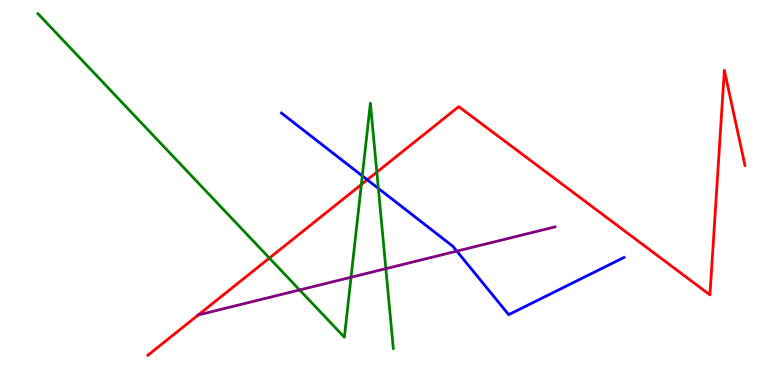[{'lines': ['blue', 'red'], 'intersections': [{'x': 4.74, 'y': 5.33}]}, {'lines': ['green', 'red'], 'intersections': [{'x': 3.48, 'y': 3.3}, {'x': 4.66, 'y': 5.21}, {'x': 4.86, 'y': 5.53}]}, {'lines': ['purple', 'red'], 'intersections': [{'x': 2.56, 'y': 1.82}]}, {'lines': ['blue', 'green'], 'intersections': [{'x': 4.67, 'y': 5.43}, {'x': 4.88, 'y': 5.11}]}, {'lines': ['blue', 'purple'], 'intersections': [{'x': 5.89, 'y': 3.48}]}, {'lines': ['green', 'purple'], 'intersections': [{'x': 3.87, 'y': 2.47}, {'x': 4.53, 'y': 2.8}, {'x': 4.98, 'y': 3.02}]}]